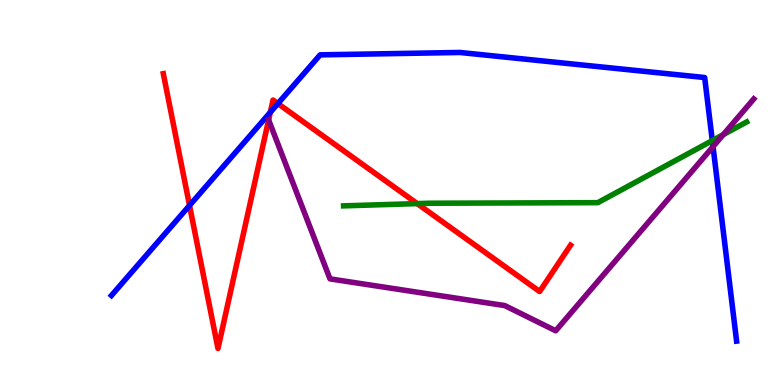[{'lines': ['blue', 'red'], 'intersections': [{'x': 2.45, 'y': 4.66}, {'x': 3.49, 'y': 7.08}, {'x': 3.59, 'y': 7.31}]}, {'lines': ['green', 'red'], 'intersections': [{'x': 5.38, 'y': 4.71}]}, {'lines': ['purple', 'red'], 'intersections': [{'x': 3.47, 'y': 6.88}]}, {'lines': ['blue', 'green'], 'intersections': [{'x': 9.19, 'y': 6.35}]}, {'lines': ['blue', 'purple'], 'intersections': [{'x': 9.2, 'y': 6.19}]}, {'lines': ['green', 'purple'], 'intersections': [{'x': 9.33, 'y': 6.5}]}]